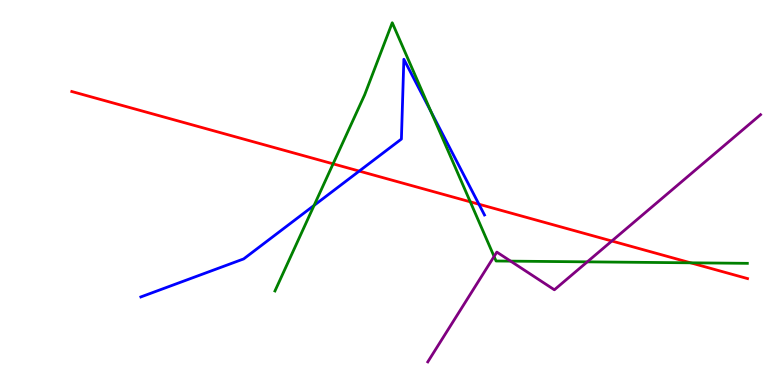[{'lines': ['blue', 'red'], 'intersections': [{'x': 4.64, 'y': 5.56}, {'x': 6.18, 'y': 4.7}]}, {'lines': ['green', 'red'], 'intersections': [{'x': 4.3, 'y': 5.74}, {'x': 6.07, 'y': 4.76}, {'x': 8.91, 'y': 3.17}]}, {'lines': ['purple', 'red'], 'intersections': [{'x': 7.89, 'y': 3.74}]}, {'lines': ['blue', 'green'], 'intersections': [{'x': 4.05, 'y': 4.66}, {'x': 5.56, 'y': 7.1}]}, {'lines': ['blue', 'purple'], 'intersections': []}, {'lines': ['green', 'purple'], 'intersections': [{'x': 6.38, 'y': 3.34}, {'x': 6.59, 'y': 3.22}, {'x': 7.58, 'y': 3.2}]}]